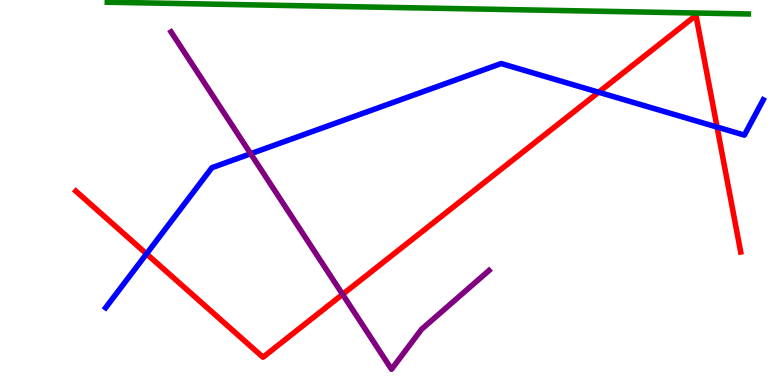[{'lines': ['blue', 'red'], 'intersections': [{'x': 1.89, 'y': 3.41}, {'x': 7.72, 'y': 7.6}, {'x': 9.25, 'y': 6.7}]}, {'lines': ['green', 'red'], 'intersections': []}, {'lines': ['purple', 'red'], 'intersections': [{'x': 4.42, 'y': 2.35}]}, {'lines': ['blue', 'green'], 'intersections': []}, {'lines': ['blue', 'purple'], 'intersections': [{'x': 3.23, 'y': 6.01}]}, {'lines': ['green', 'purple'], 'intersections': []}]